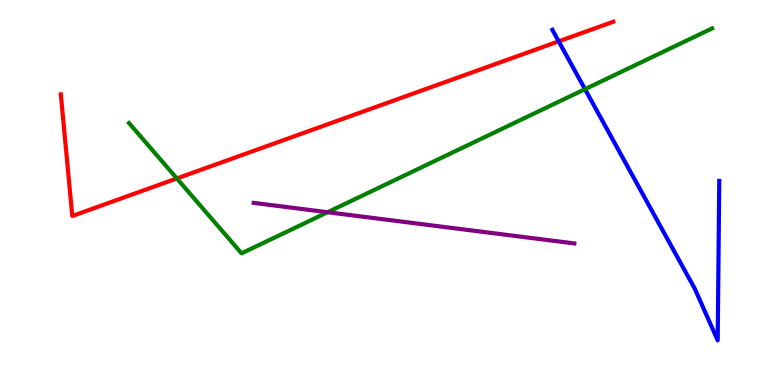[{'lines': ['blue', 'red'], 'intersections': [{'x': 7.21, 'y': 8.93}]}, {'lines': ['green', 'red'], 'intersections': [{'x': 2.28, 'y': 5.37}]}, {'lines': ['purple', 'red'], 'intersections': []}, {'lines': ['blue', 'green'], 'intersections': [{'x': 7.55, 'y': 7.68}]}, {'lines': ['blue', 'purple'], 'intersections': []}, {'lines': ['green', 'purple'], 'intersections': [{'x': 4.23, 'y': 4.49}]}]